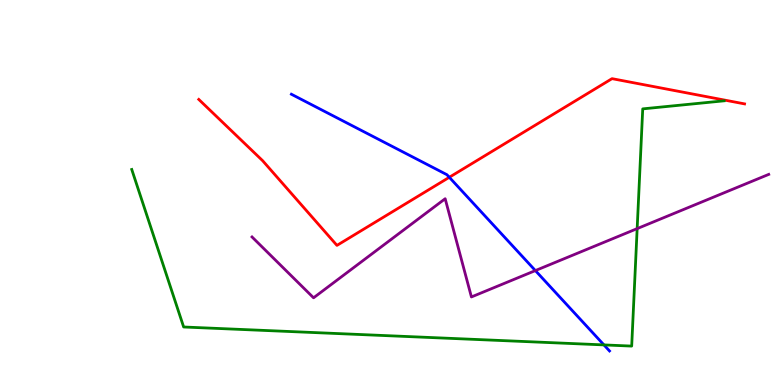[{'lines': ['blue', 'red'], 'intersections': [{'x': 5.8, 'y': 5.4}]}, {'lines': ['green', 'red'], 'intersections': []}, {'lines': ['purple', 'red'], 'intersections': []}, {'lines': ['blue', 'green'], 'intersections': [{'x': 7.79, 'y': 1.04}]}, {'lines': ['blue', 'purple'], 'intersections': [{'x': 6.91, 'y': 2.97}]}, {'lines': ['green', 'purple'], 'intersections': [{'x': 8.22, 'y': 4.06}]}]